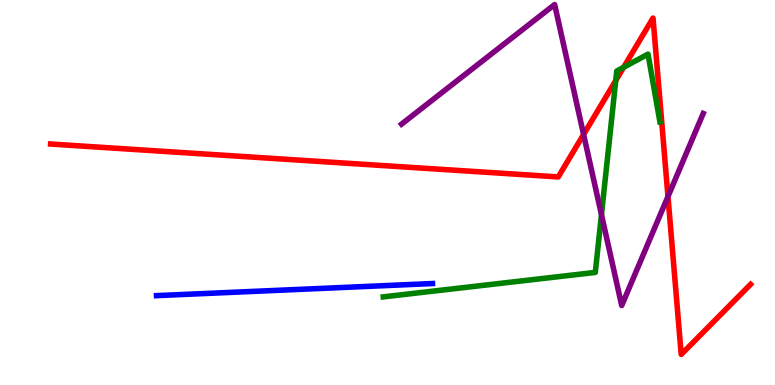[{'lines': ['blue', 'red'], 'intersections': []}, {'lines': ['green', 'red'], 'intersections': [{'x': 7.95, 'y': 7.91}, {'x': 8.05, 'y': 8.25}]}, {'lines': ['purple', 'red'], 'intersections': [{'x': 7.53, 'y': 6.51}, {'x': 8.62, 'y': 4.9}]}, {'lines': ['blue', 'green'], 'intersections': []}, {'lines': ['blue', 'purple'], 'intersections': []}, {'lines': ['green', 'purple'], 'intersections': [{'x': 7.76, 'y': 4.42}]}]